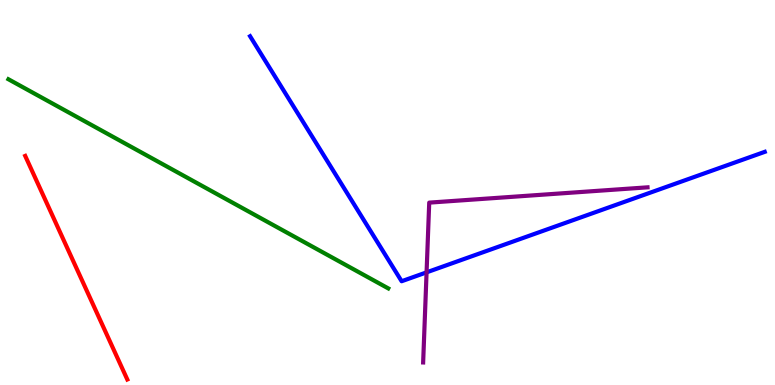[{'lines': ['blue', 'red'], 'intersections': []}, {'lines': ['green', 'red'], 'intersections': []}, {'lines': ['purple', 'red'], 'intersections': []}, {'lines': ['blue', 'green'], 'intersections': []}, {'lines': ['blue', 'purple'], 'intersections': [{'x': 5.5, 'y': 2.93}]}, {'lines': ['green', 'purple'], 'intersections': []}]